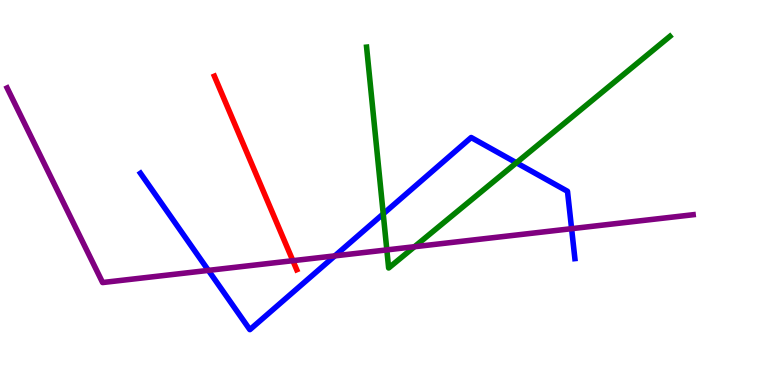[{'lines': ['blue', 'red'], 'intersections': []}, {'lines': ['green', 'red'], 'intersections': []}, {'lines': ['purple', 'red'], 'intersections': [{'x': 3.78, 'y': 3.23}]}, {'lines': ['blue', 'green'], 'intersections': [{'x': 4.94, 'y': 4.45}, {'x': 6.66, 'y': 5.77}]}, {'lines': ['blue', 'purple'], 'intersections': [{'x': 2.69, 'y': 2.98}, {'x': 4.32, 'y': 3.35}, {'x': 7.38, 'y': 4.06}]}, {'lines': ['green', 'purple'], 'intersections': [{'x': 4.99, 'y': 3.51}, {'x': 5.35, 'y': 3.59}]}]